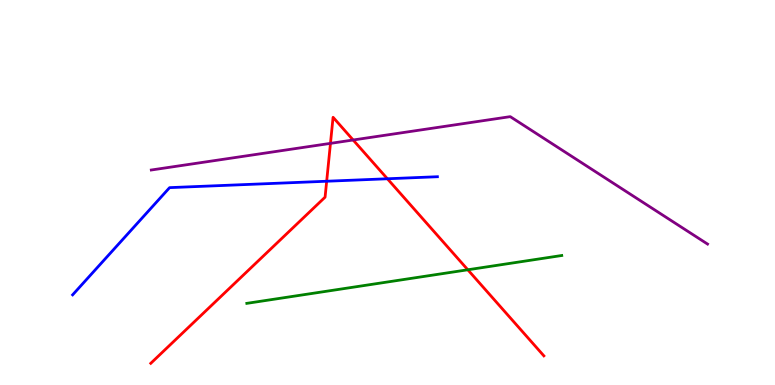[{'lines': ['blue', 'red'], 'intersections': [{'x': 4.22, 'y': 5.29}, {'x': 5.0, 'y': 5.36}]}, {'lines': ['green', 'red'], 'intersections': [{'x': 6.04, 'y': 2.99}]}, {'lines': ['purple', 'red'], 'intersections': [{'x': 4.26, 'y': 6.28}, {'x': 4.56, 'y': 6.36}]}, {'lines': ['blue', 'green'], 'intersections': []}, {'lines': ['blue', 'purple'], 'intersections': []}, {'lines': ['green', 'purple'], 'intersections': []}]